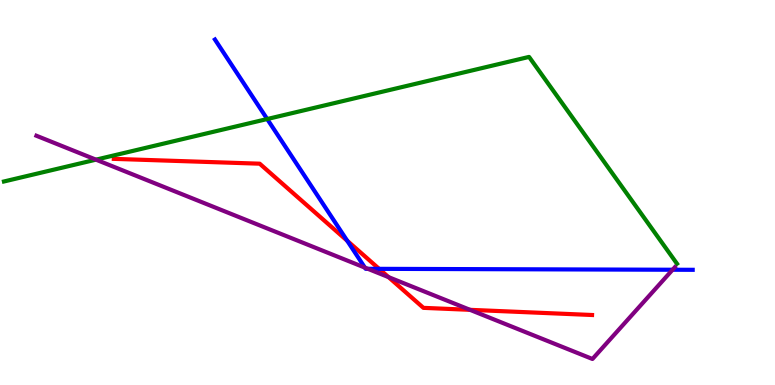[{'lines': ['blue', 'red'], 'intersections': [{'x': 4.48, 'y': 3.75}, {'x': 4.89, 'y': 3.02}]}, {'lines': ['green', 'red'], 'intersections': []}, {'lines': ['purple', 'red'], 'intersections': [{'x': 5.01, 'y': 2.8}, {'x': 6.06, 'y': 1.95}]}, {'lines': ['blue', 'green'], 'intersections': [{'x': 3.45, 'y': 6.91}]}, {'lines': ['blue', 'purple'], 'intersections': [{'x': 4.71, 'y': 3.05}, {'x': 4.75, 'y': 3.02}, {'x': 8.68, 'y': 2.99}]}, {'lines': ['green', 'purple'], 'intersections': [{'x': 1.24, 'y': 5.85}]}]